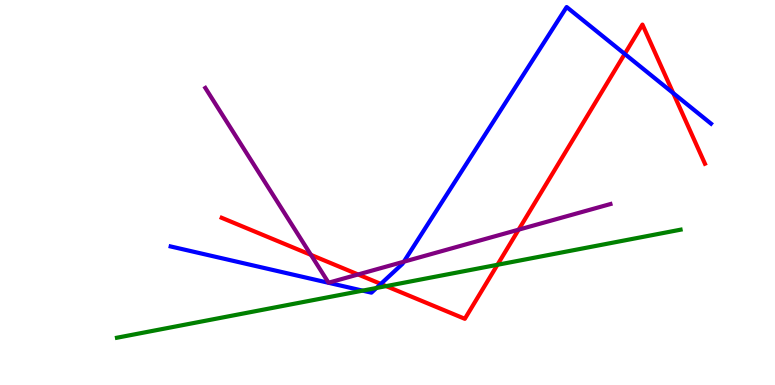[{'lines': ['blue', 'red'], 'intersections': [{'x': 4.91, 'y': 2.63}, {'x': 8.06, 'y': 8.6}, {'x': 8.69, 'y': 7.58}]}, {'lines': ['green', 'red'], 'intersections': [{'x': 4.98, 'y': 2.57}, {'x': 6.42, 'y': 3.12}]}, {'lines': ['purple', 'red'], 'intersections': [{'x': 4.01, 'y': 3.38}, {'x': 4.62, 'y': 2.87}, {'x': 6.69, 'y': 4.03}]}, {'lines': ['blue', 'green'], 'intersections': [{'x': 4.68, 'y': 2.45}, {'x': 4.86, 'y': 2.52}]}, {'lines': ['blue', 'purple'], 'intersections': [{'x': 5.21, 'y': 3.2}]}, {'lines': ['green', 'purple'], 'intersections': []}]